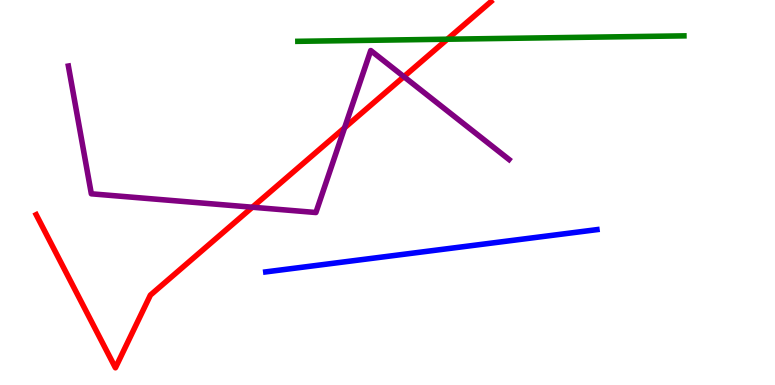[{'lines': ['blue', 'red'], 'intersections': []}, {'lines': ['green', 'red'], 'intersections': [{'x': 5.77, 'y': 8.98}]}, {'lines': ['purple', 'red'], 'intersections': [{'x': 3.26, 'y': 4.62}, {'x': 4.45, 'y': 6.68}, {'x': 5.21, 'y': 8.01}]}, {'lines': ['blue', 'green'], 'intersections': []}, {'lines': ['blue', 'purple'], 'intersections': []}, {'lines': ['green', 'purple'], 'intersections': []}]